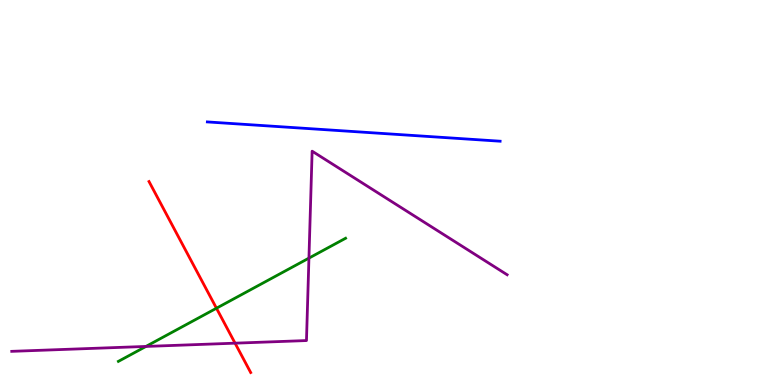[{'lines': ['blue', 'red'], 'intersections': []}, {'lines': ['green', 'red'], 'intersections': [{'x': 2.79, 'y': 1.99}]}, {'lines': ['purple', 'red'], 'intersections': [{'x': 3.03, 'y': 1.09}]}, {'lines': ['blue', 'green'], 'intersections': []}, {'lines': ['blue', 'purple'], 'intersections': []}, {'lines': ['green', 'purple'], 'intersections': [{'x': 1.88, 'y': 1.0}, {'x': 3.99, 'y': 3.3}]}]